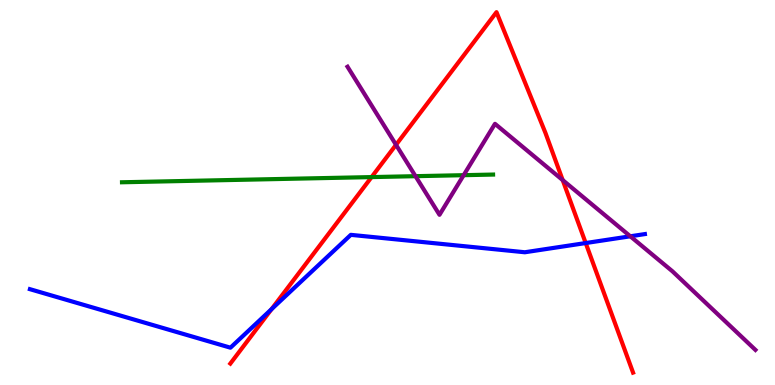[{'lines': ['blue', 'red'], 'intersections': [{'x': 3.5, 'y': 1.97}, {'x': 7.56, 'y': 3.69}]}, {'lines': ['green', 'red'], 'intersections': [{'x': 4.79, 'y': 5.4}]}, {'lines': ['purple', 'red'], 'intersections': [{'x': 5.11, 'y': 6.24}, {'x': 7.26, 'y': 5.32}]}, {'lines': ['blue', 'green'], 'intersections': []}, {'lines': ['blue', 'purple'], 'intersections': [{'x': 8.13, 'y': 3.86}]}, {'lines': ['green', 'purple'], 'intersections': [{'x': 5.36, 'y': 5.42}, {'x': 5.98, 'y': 5.45}]}]